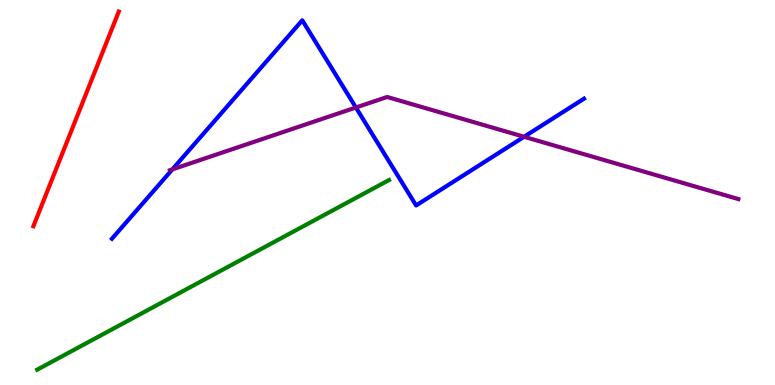[{'lines': ['blue', 'red'], 'intersections': []}, {'lines': ['green', 'red'], 'intersections': []}, {'lines': ['purple', 'red'], 'intersections': []}, {'lines': ['blue', 'green'], 'intersections': []}, {'lines': ['blue', 'purple'], 'intersections': [{'x': 2.22, 'y': 5.6}, {'x': 4.59, 'y': 7.21}, {'x': 6.76, 'y': 6.45}]}, {'lines': ['green', 'purple'], 'intersections': []}]